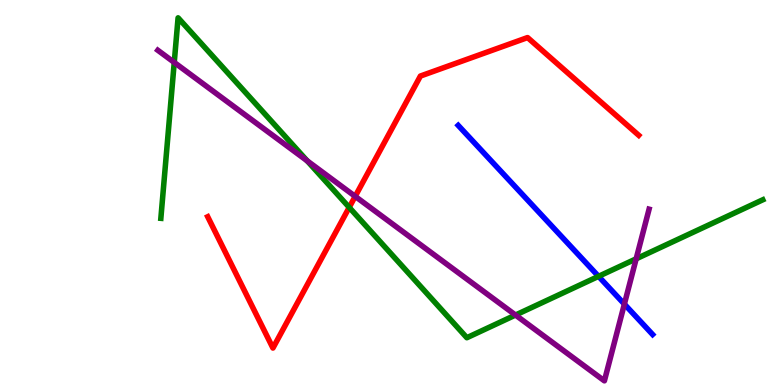[{'lines': ['blue', 'red'], 'intersections': []}, {'lines': ['green', 'red'], 'intersections': [{'x': 4.51, 'y': 4.61}]}, {'lines': ['purple', 'red'], 'intersections': [{'x': 4.58, 'y': 4.9}]}, {'lines': ['blue', 'green'], 'intersections': [{'x': 7.72, 'y': 2.82}]}, {'lines': ['blue', 'purple'], 'intersections': [{'x': 8.06, 'y': 2.1}]}, {'lines': ['green', 'purple'], 'intersections': [{'x': 2.25, 'y': 8.38}, {'x': 3.96, 'y': 5.82}, {'x': 6.65, 'y': 1.82}, {'x': 8.21, 'y': 3.28}]}]